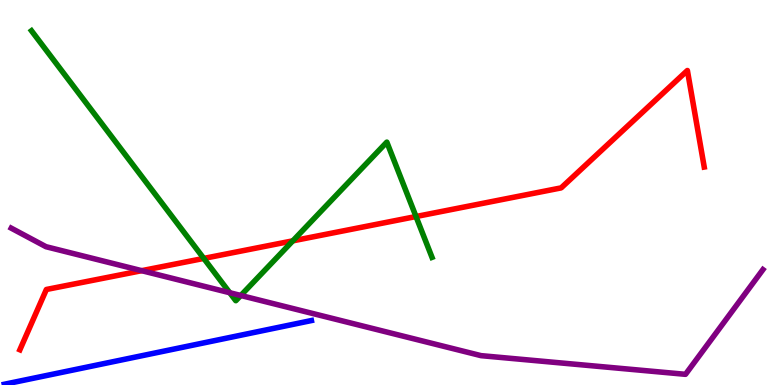[{'lines': ['blue', 'red'], 'intersections': []}, {'lines': ['green', 'red'], 'intersections': [{'x': 2.63, 'y': 3.29}, {'x': 3.78, 'y': 3.74}, {'x': 5.37, 'y': 4.38}]}, {'lines': ['purple', 'red'], 'intersections': [{'x': 1.83, 'y': 2.97}]}, {'lines': ['blue', 'green'], 'intersections': []}, {'lines': ['blue', 'purple'], 'intersections': []}, {'lines': ['green', 'purple'], 'intersections': [{'x': 2.96, 'y': 2.4}, {'x': 3.11, 'y': 2.33}]}]